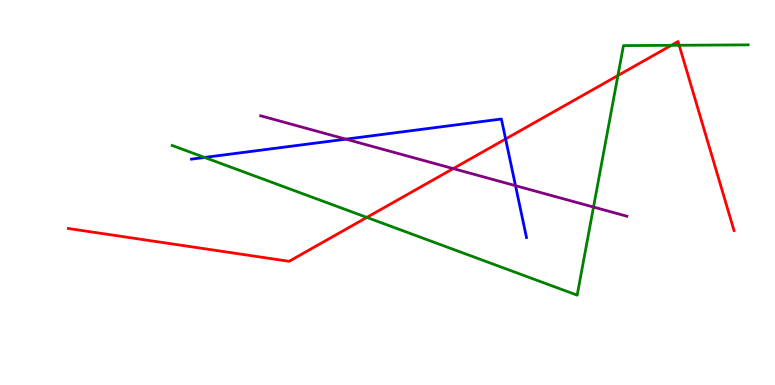[{'lines': ['blue', 'red'], 'intersections': [{'x': 6.52, 'y': 6.39}]}, {'lines': ['green', 'red'], 'intersections': [{'x': 4.73, 'y': 4.35}, {'x': 7.97, 'y': 8.04}, {'x': 8.66, 'y': 8.82}, {'x': 8.76, 'y': 8.82}]}, {'lines': ['purple', 'red'], 'intersections': [{'x': 5.85, 'y': 5.62}]}, {'lines': ['blue', 'green'], 'intersections': [{'x': 2.64, 'y': 5.91}]}, {'lines': ['blue', 'purple'], 'intersections': [{'x': 4.46, 'y': 6.39}, {'x': 6.65, 'y': 5.18}]}, {'lines': ['green', 'purple'], 'intersections': [{'x': 7.66, 'y': 4.62}]}]